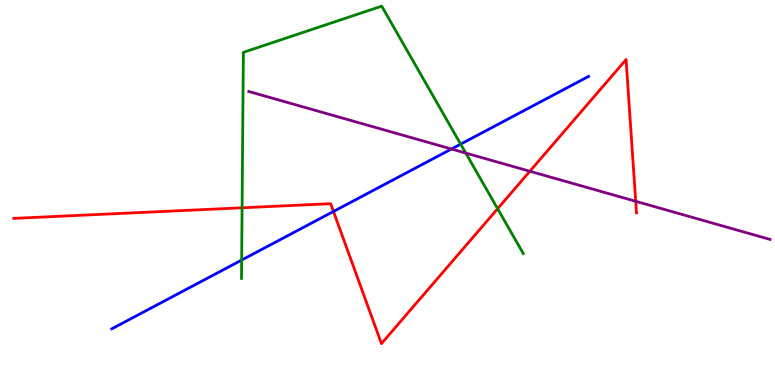[{'lines': ['blue', 'red'], 'intersections': [{'x': 4.3, 'y': 4.51}]}, {'lines': ['green', 'red'], 'intersections': [{'x': 3.12, 'y': 4.6}, {'x': 6.42, 'y': 4.58}]}, {'lines': ['purple', 'red'], 'intersections': [{'x': 6.84, 'y': 5.55}, {'x': 8.2, 'y': 4.77}]}, {'lines': ['blue', 'green'], 'intersections': [{'x': 3.12, 'y': 3.24}, {'x': 5.94, 'y': 6.26}]}, {'lines': ['blue', 'purple'], 'intersections': [{'x': 5.83, 'y': 6.13}]}, {'lines': ['green', 'purple'], 'intersections': [{'x': 6.01, 'y': 6.02}]}]